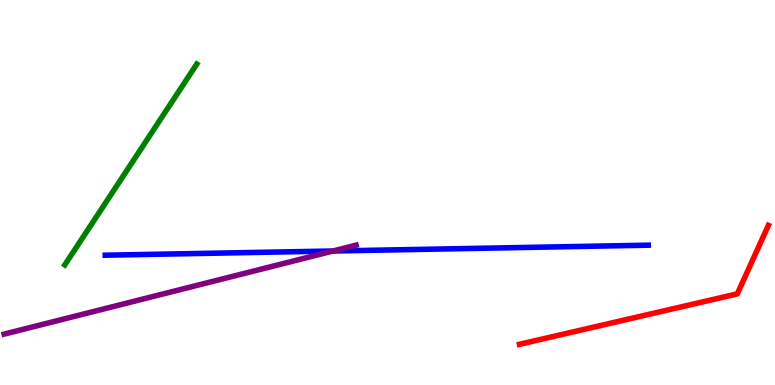[{'lines': ['blue', 'red'], 'intersections': []}, {'lines': ['green', 'red'], 'intersections': []}, {'lines': ['purple', 'red'], 'intersections': []}, {'lines': ['blue', 'green'], 'intersections': []}, {'lines': ['blue', 'purple'], 'intersections': [{'x': 4.3, 'y': 3.48}]}, {'lines': ['green', 'purple'], 'intersections': []}]